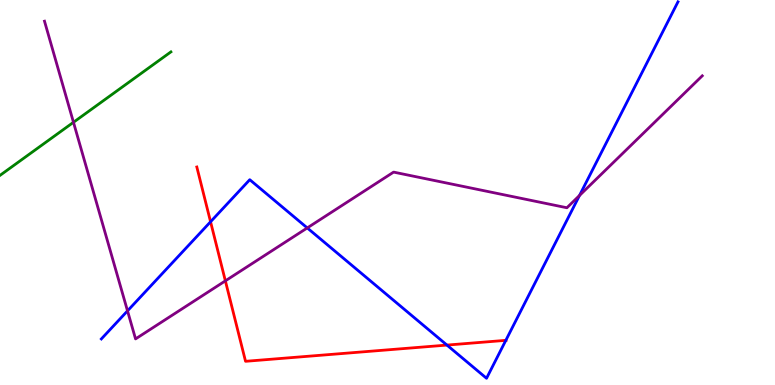[{'lines': ['blue', 'red'], 'intersections': [{'x': 2.72, 'y': 4.24}, {'x': 5.77, 'y': 1.04}, {'x': 6.53, 'y': 1.16}]}, {'lines': ['green', 'red'], 'intersections': []}, {'lines': ['purple', 'red'], 'intersections': [{'x': 2.91, 'y': 2.71}]}, {'lines': ['blue', 'green'], 'intersections': []}, {'lines': ['blue', 'purple'], 'intersections': [{'x': 1.65, 'y': 1.93}, {'x': 3.96, 'y': 4.08}, {'x': 7.48, 'y': 4.92}]}, {'lines': ['green', 'purple'], 'intersections': [{'x': 0.948, 'y': 6.82}]}]